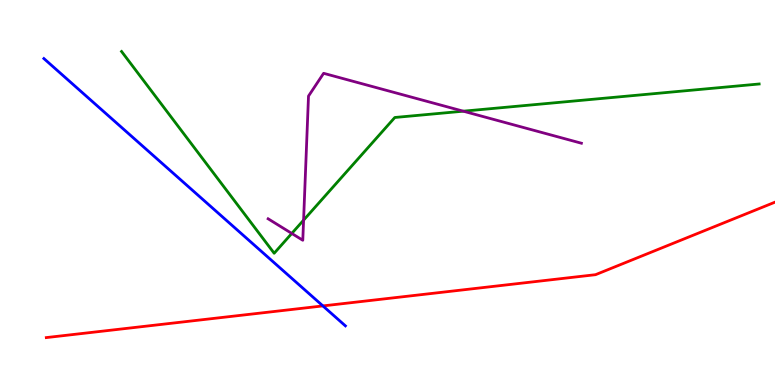[{'lines': ['blue', 'red'], 'intersections': [{'x': 4.17, 'y': 2.05}]}, {'lines': ['green', 'red'], 'intersections': []}, {'lines': ['purple', 'red'], 'intersections': []}, {'lines': ['blue', 'green'], 'intersections': []}, {'lines': ['blue', 'purple'], 'intersections': []}, {'lines': ['green', 'purple'], 'intersections': [{'x': 3.76, 'y': 3.94}, {'x': 3.92, 'y': 4.28}, {'x': 5.98, 'y': 7.11}]}]